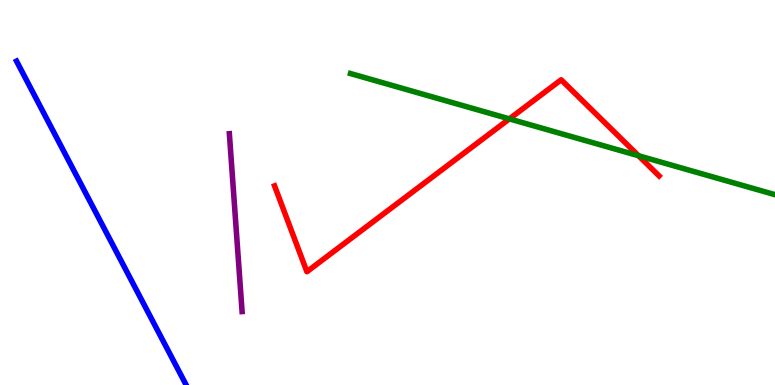[{'lines': ['blue', 'red'], 'intersections': []}, {'lines': ['green', 'red'], 'intersections': [{'x': 6.57, 'y': 6.91}, {'x': 8.24, 'y': 5.96}]}, {'lines': ['purple', 'red'], 'intersections': []}, {'lines': ['blue', 'green'], 'intersections': []}, {'lines': ['blue', 'purple'], 'intersections': []}, {'lines': ['green', 'purple'], 'intersections': []}]